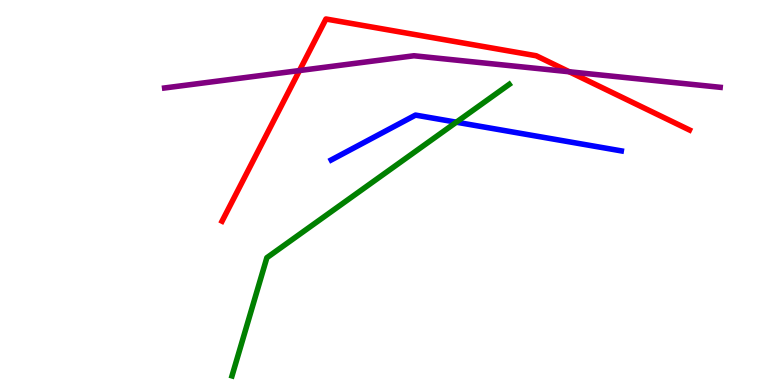[{'lines': ['blue', 'red'], 'intersections': []}, {'lines': ['green', 'red'], 'intersections': []}, {'lines': ['purple', 'red'], 'intersections': [{'x': 3.86, 'y': 8.17}, {'x': 7.35, 'y': 8.14}]}, {'lines': ['blue', 'green'], 'intersections': [{'x': 5.89, 'y': 6.83}]}, {'lines': ['blue', 'purple'], 'intersections': []}, {'lines': ['green', 'purple'], 'intersections': []}]